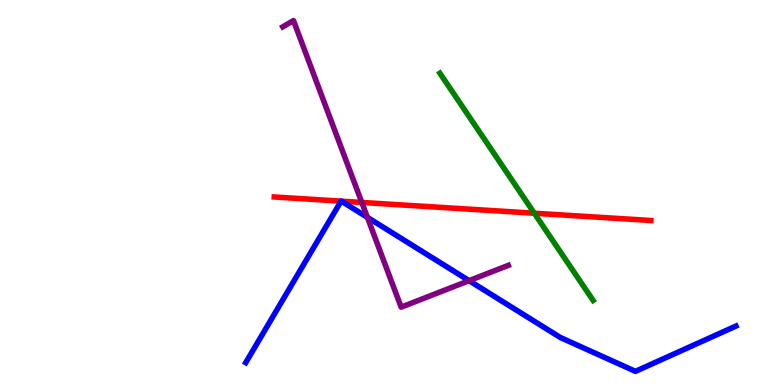[{'lines': ['blue', 'red'], 'intersections': [{'x': 4.4, 'y': 4.78}, {'x': 4.41, 'y': 4.77}]}, {'lines': ['green', 'red'], 'intersections': [{'x': 6.89, 'y': 4.46}]}, {'lines': ['purple', 'red'], 'intersections': [{'x': 4.67, 'y': 4.74}]}, {'lines': ['blue', 'green'], 'intersections': []}, {'lines': ['blue', 'purple'], 'intersections': [{'x': 4.74, 'y': 4.35}, {'x': 6.05, 'y': 2.71}]}, {'lines': ['green', 'purple'], 'intersections': []}]